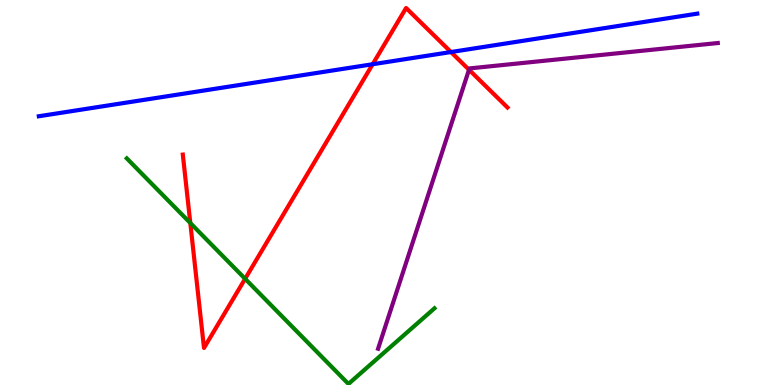[{'lines': ['blue', 'red'], 'intersections': [{'x': 4.81, 'y': 8.33}, {'x': 5.82, 'y': 8.65}]}, {'lines': ['green', 'red'], 'intersections': [{'x': 2.46, 'y': 4.21}, {'x': 3.16, 'y': 2.76}]}, {'lines': ['purple', 'red'], 'intersections': [{'x': 6.05, 'y': 8.19}]}, {'lines': ['blue', 'green'], 'intersections': []}, {'lines': ['blue', 'purple'], 'intersections': []}, {'lines': ['green', 'purple'], 'intersections': []}]